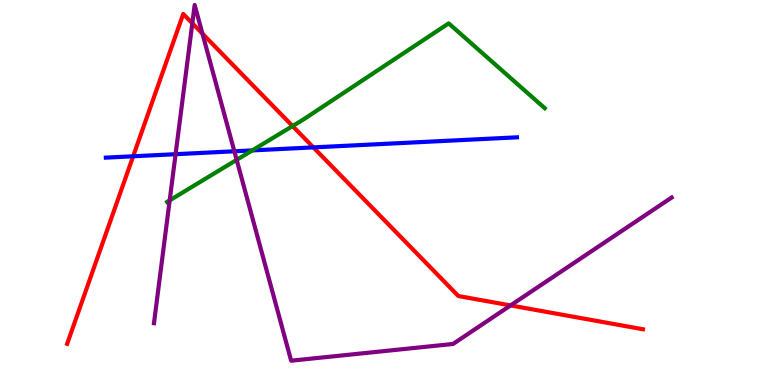[{'lines': ['blue', 'red'], 'intersections': [{'x': 1.72, 'y': 5.94}, {'x': 4.04, 'y': 6.17}]}, {'lines': ['green', 'red'], 'intersections': [{'x': 3.77, 'y': 6.73}]}, {'lines': ['purple', 'red'], 'intersections': [{'x': 2.48, 'y': 9.4}, {'x': 2.61, 'y': 9.13}, {'x': 6.59, 'y': 2.07}]}, {'lines': ['blue', 'green'], 'intersections': [{'x': 3.26, 'y': 6.09}]}, {'lines': ['blue', 'purple'], 'intersections': [{'x': 2.27, 'y': 6.0}, {'x': 3.02, 'y': 6.07}]}, {'lines': ['green', 'purple'], 'intersections': [{'x': 2.19, 'y': 4.8}, {'x': 3.05, 'y': 5.85}]}]